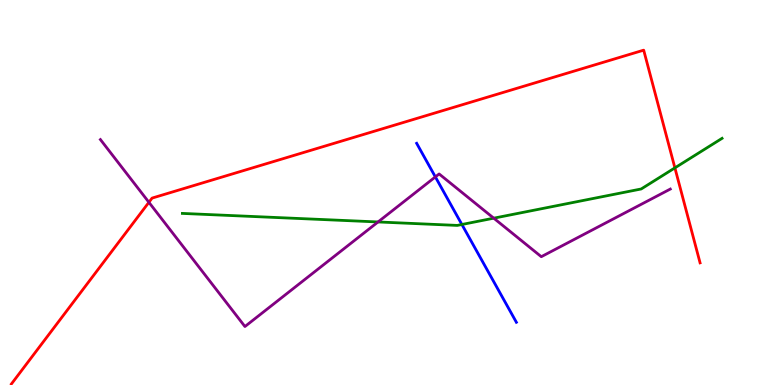[{'lines': ['blue', 'red'], 'intersections': []}, {'lines': ['green', 'red'], 'intersections': [{'x': 8.71, 'y': 5.64}]}, {'lines': ['purple', 'red'], 'intersections': [{'x': 1.92, 'y': 4.75}]}, {'lines': ['blue', 'green'], 'intersections': [{'x': 5.96, 'y': 4.17}]}, {'lines': ['blue', 'purple'], 'intersections': [{'x': 5.62, 'y': 5.41}]}, {'lines': ['green', 'purple'], 'intersections': [{'x': 4.88, 'y': 4.23}, {'x': 6.37, 'y': 4.33}]}]